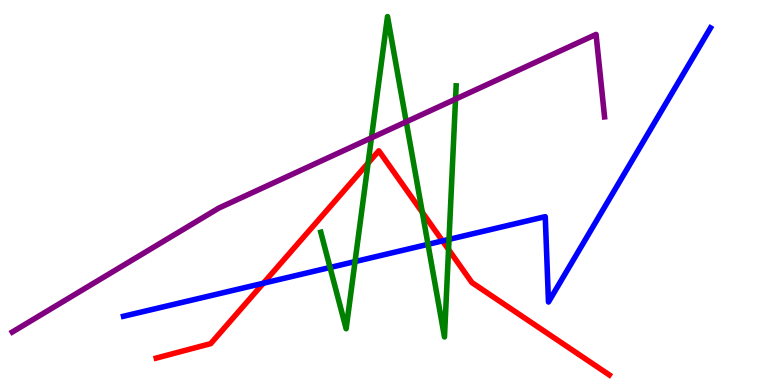[{'lines': ['blue', 'red'], 'intersections': [{'x': 3.4, 'y': 2.64}, {'x': 5.71, 'y': 3.74}]}, {'lines': ['green', 'red'], 'intersections': [{'x': 4.75, 'y': 5.76}, {'x': 5.45, 'y': 4.48}, {'x': 5.79, 'y': 3.52}]}, {'lines': ['purple', 'red'], 'intersections': []}, {'lines': ['blue', 'green'], 'intersections': [{'x': 4.26, 'y': 3.05}, {'x': 4.58, 'y': 3.21}, {'x': 5.52, 'y': 3.65}, {'x': 5.79, 'y': 3.78}]}, {'lines': ['blue', 'purple'], 'intersections': []}, {'lines': ['green', 'purple'], 'intersections': [{'x': 4.79, 'y': 6.42}, {'x': 5.24, 'y': 6.84}, {'x': 5.88, 'y': 7.43}]}]